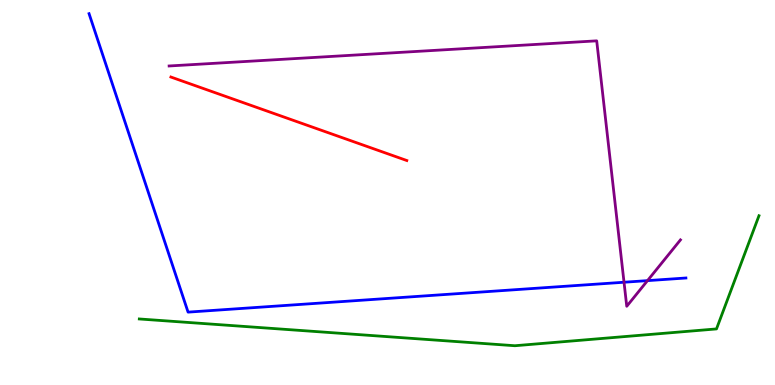[{'lines': ['blue', 'red'], 'intersections': []}, {'lines': ['green', 'red'], 'intersections': []}, {'lines': ['purple', 'red'], 'intersections': []}, {'lines': ['blue', 'green'], 'intersections': []}, {'lines': ['blue', 'purple'], 'intersections': [{'x': 8.05, 'y': 2.67}, {'x': 8.35, 'y': 2.71}]}, {'lines': ['green', 'purple'], 'intersections': []}]